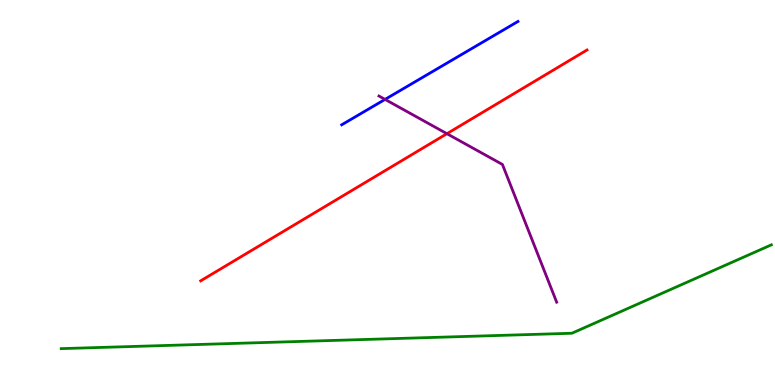[{'lines': ['blue', 'red'], 'intersections': []}, {'lines': ['green', 'red'], 'intersections': []}, {'lines': ['purple', 'red'], 'intersections': [{'x': 5.77, 'y': 6.53}]}, {'lines': ['blue', 'green'], 'intersections': []}, {'lines': ['blue', 'purple'], 'intersections': [{'x': 4.97, 'y': 7.42}]}, {'lines': ['green', 'purple'], 'intersections': []}]